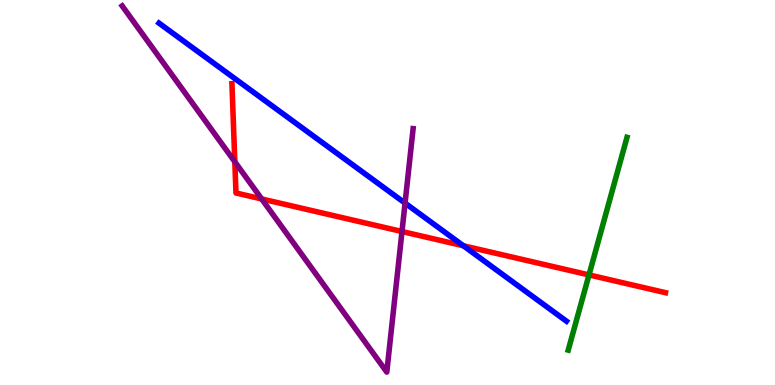[{'lines': ['blue', 'red'], 'intersections': [{'x': 5.98, 'y': 3.62}]}, {'lines': ['green', 'red'], 'intersections': [{'x': 7.6, 'y': 2.86}]}, {'lines': ['purple', 'red'], 'intersections': [{'x': 3.03, 'y': 5.8}, {'x': 3.38, 'y': 4.83}, {'x': 5.19, 'y': 3.99}]}, {'lines': ['blue', 'green'], 'intersections': []}, {'lines': ['blue', 'purple'], 'intersections': [{'x': 5.23, 'y': 4.72}]}, {'lines': ['green', 'purple'], 'intersections': []}]